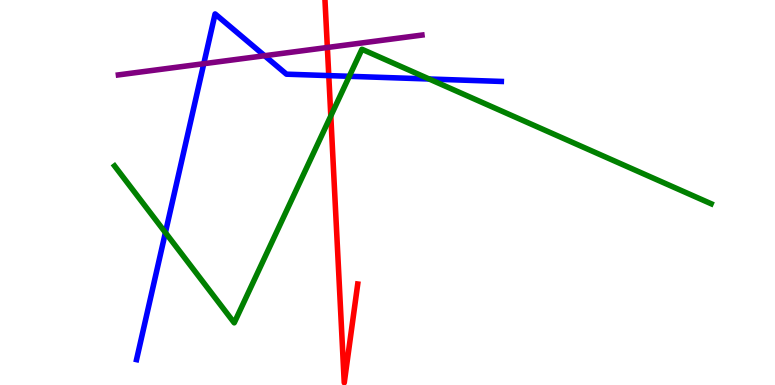[{'lines': ['blue', 'red'], 'intersections': [{'x': 4.24, 'y': 8.04}]}, {'lines': ['green', 'red'], 'intersections': [{'x': 4.27, 'y': 6.99}]}, {'lines': ['purple', 'red'], 'intersections': [{'x': 4.22, 'y': 8.77}]}, {'lines': ['blue', 'green'], 'intersections': [{'x': 2.13, 'y': 3.96}, {'x': 4.51, 'y': 8.02}, {'x': 5.54, 'y': 7.95}]}, {'lines': ['blue', 'purple'], 'intersections': [{'x': 2.63, 'y': 8.35}, {'x': 3.41, 'y': 8.55}]}, {'lines': ['green', 'purple'], 'intersections': []}]